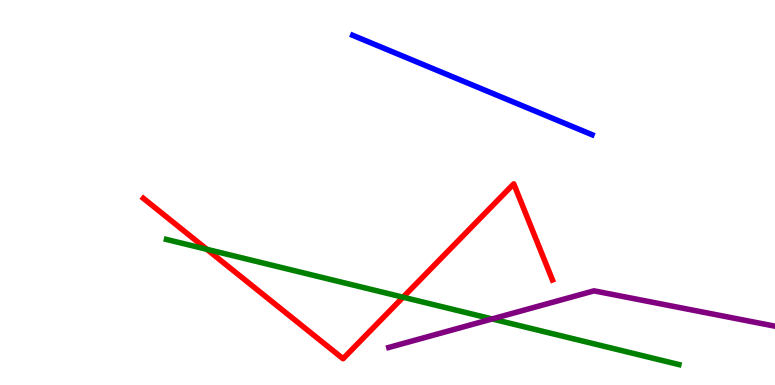[{'lines': ['blue', 'red'], 'intersections': []}, {'lines': ['green', 'red'], 'intersections': [{'x': 2.67, 'y': 3.52}, {'x': 5.2, 'y': 2.28}]}, {'lines': ['purple', 'red'], 'intersections': []}, {'lines': ['blue', 'green'], 'intersections': []}, {'lines': ['blue', 'purple'], 'intersections': []}, {'lines': ['green', 'purple'], 'intersections': [{'x': 6.35, 'y': 1.72}]}]